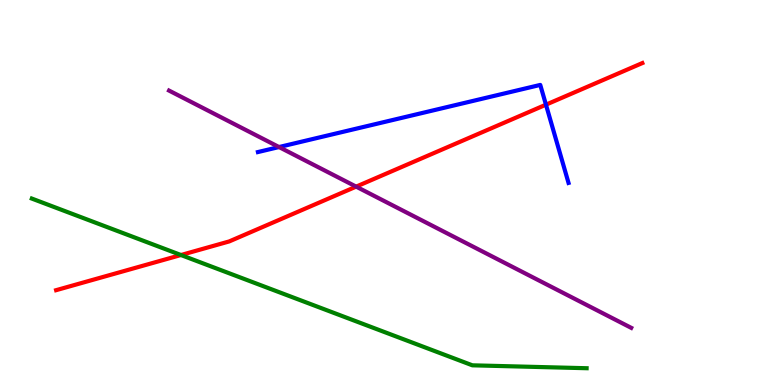[{'lines': ['blue', 'red'], 'intersections': [{'x': 7.04, 'y': 7.28}]}, {'lines': ['green', 'red'], 'intersections': [{'x': 2.33, 'y': 3.38}]}, {'lines': ['purple', 'red'], 'intersections': [{'x': 4.6, 'y': 5.15}]}, {'lines': ['blue', 'green'], 'intersections': []}, {'lines': ['blue', 'purple'], 'intersections': [{'x': 3.6, 'y': 6.18}]}, {'lines': ['green', 'purple'], 'intersections': []}]